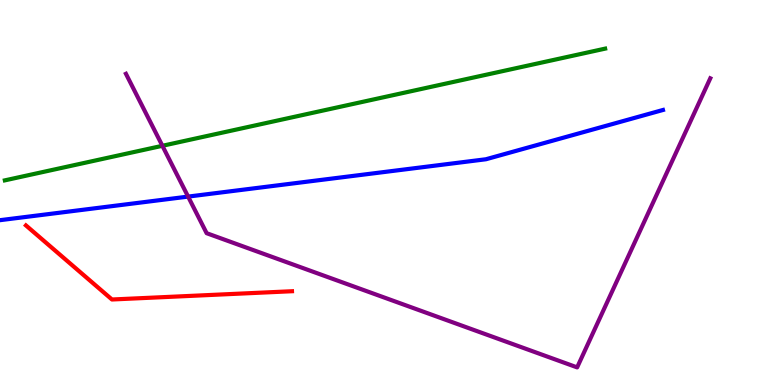[{'lines': ['blue', 'red'], 'intersections': []}, {'lines': ['green', 'red'], 'intersections': []}, {'lines': ['purple', 'red'], 'intersections': []}, {'lines': ['blue', 'green'], 'intersections': []}, {'lines': ['blue', 'purple'], 'intersections': [{'x': 2.43, 'y': 4.89}]}, {'lines': ['green', 'purple'], 'intersections': [{'x': 2.1, 'y': 6.21}]}]